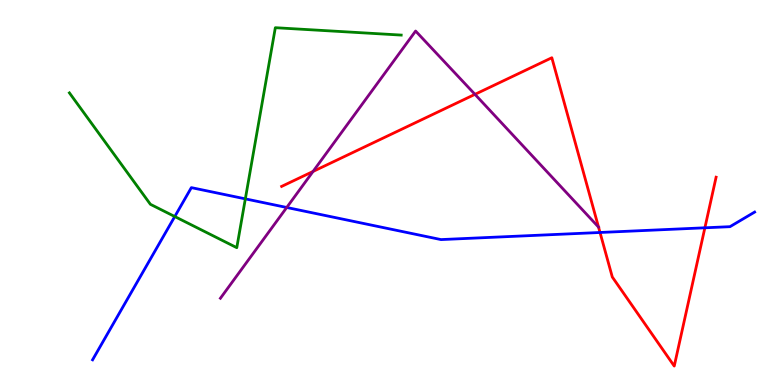[{'lines': ['blue', 'red'], 'intersections': [{'x': 7.74, 'y': 3.96}, {'x': 9.1, 'y': 4.08}]}, {'lines': ['green', 'red'], 'intersections': []}, {'lines': ['purple', 'red'], 'intersections': [{'x': 4.04, 'y': 5.55}, {'x': 6.13, 'y': 7.55}]}, {'lines': ['blue', 'green'], 'intersections': [{'x': 2.26, 'y': 4.38}, {'x': 3.17, 'y': 4.83}]}, {'lines': ['blue', 'purple'], 'intersections': [{'x': 3.7, 'y': 4.61}]}, {'lines': ['green', 'purple'], 'intersections': []}]